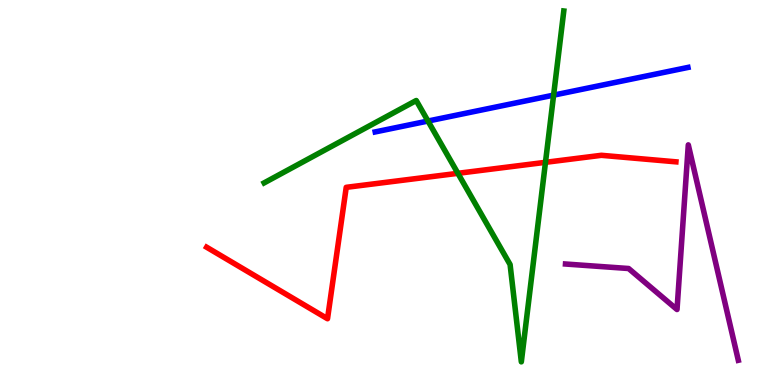[{'lines': ['blue', 'red'], 'intersections': []}, {'lines': ['green', 'red'], 'intersections': [{'x': 5.91, 'y': 5.5}, {'x': 7.04, 'y': 5.78}]}, {'lines': ['purple', 'red'], 'intersections': []}, {'lines': ['blue', 'green'], 'intersections': [{'x': 5.52, 'y': 6.86}, {'x': 7.14, 'y': 7.53}]}, {'lines': ['blue', 'purple'], 'intersections': []}, {'lines': ['green', 'purple'], 'intersections': []}]